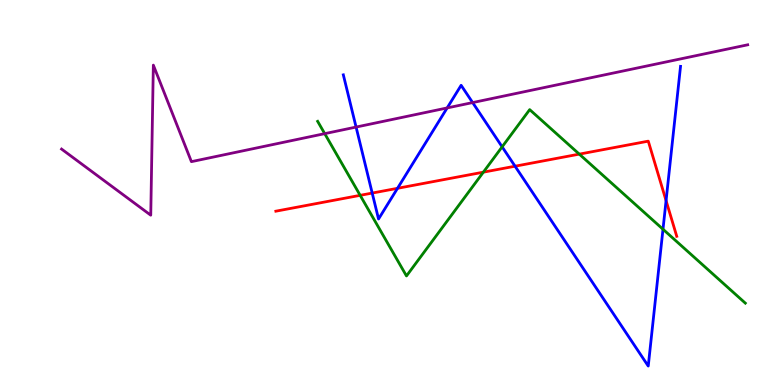[{'lines': ['blue', 'red'], 'intersections': [{'x': 4.8, 'y': 4.99}, {'x': 5.13, 'y': 5.11}, {'x': 6.65, 'y': 5.68}, {'x': 8.59, 'y': 4.79}]}, {'lines': ['green', 'red'], 'intersections': [{'x': 4.65, 'y': 4.93}, {'x': 6.24, 'y': 5.53}, {'x': 7.47, 'y': 6.0}]}, {'lines': ['purple', 'red'], 'intersections': []}, {'lines': ['blue', 'green'], 'intersections': [{'x': 6.48, 'y': 6.19}, {'x': 8.55, 'y': 4.05}]}, {'lines': ['blue', 'purple'], 'intersections': [{'x': 4.59, 'y': 6.7}, {'x': 5.77, 'y': 7.2}, {'x': 6.1, 'y': 7.34}]}, {'lines': ['green', 'purple'], 'intersections': [{'x': 4.19, 'y': 6.53}]}]